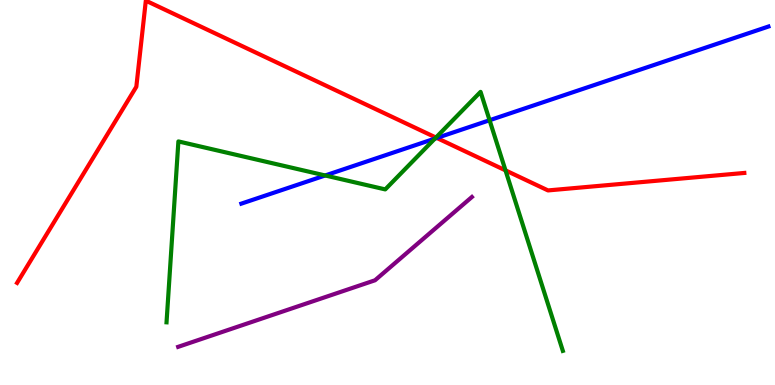[{'lines': ['blue', 'red'], 'intersections': [{'x': 5.64, 'y': 6.42}]}, {'lines': ['green', 'red'], 'intersections': [{'x': 5.62, 'y': 6.43}, {'x': 6.52, 'y': 5.57}]}, {'lines': ['purple', 'red'], 'intersections': []}, {'lines': ['blue', 'green'], 'intersections': [{'x': 4.2, 'y': 5.44}, {'x': 5.61, 'y': 6.4}, {'x': 6.32, 'y': 6.88}]}, {'lines': ['blue', 'purple'], 'intersections': []}, {'lines': ['green', 'purple'], 'intersections': []}]